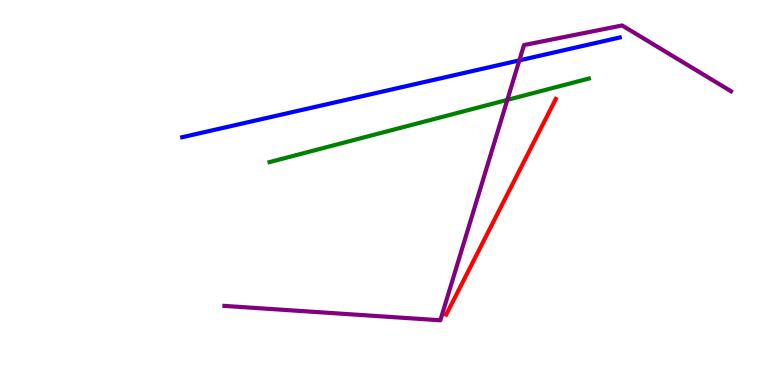[{'lines': ['blue', 'red'], 'intersections': []}, {'lines': ['green', 'red'], 'intersections': []}, {'lines': ['purple', 'red'], 'intersections': []}, {'lines': ['blue', 'green'], 'intersections': []}, {'lines': ['blue', 'purple'], 'intersections': [{'x': 6.7, 'y': 8.43}]}, {'lines': ['green', 'purple'], 'intersections': [{'x': 6.55, 'y': 7.41}]}]